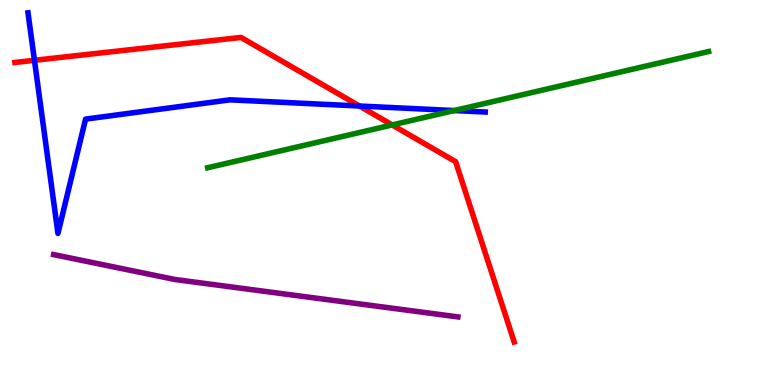[{'lines': ['blue', 'red'], 'intersections': [{'x': 0.444, 'y': 8.43}, {'x': 4.64, 'y': 7.25}]}, {'lines': ['green', 'red'], 'intersections': [{'x': 5.06, 'y': 6.75}]}, {'lines': ['purple', 'red'], 'intersections': []}, {'lines': ['blue', 'green'], 'intersections': [{'x': 5.86, 'y': 7.13}]}, {'lines': ['blue', 'purple'], 'intersections': []}, {'lines': ['green', 'purple'], 'intersections': []}]